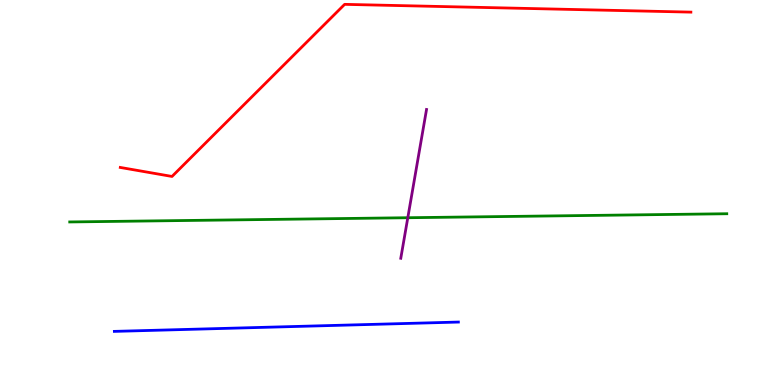[{'lines': ['blue', 'red'], 'intersections': []}, {'lines': ['green', 'red'], 'intersections': []}, {'lines': ['purple', 'red'], 'intersections': []}, {'lines': ['blue', 'green'], 'intersections': []}, {'lines': ['blue', 'purple'], 'intersections': []}, {'lines': ['green', 'purple'], 'intersections': [{'x': 5.26, 'y': 4.34}]}]